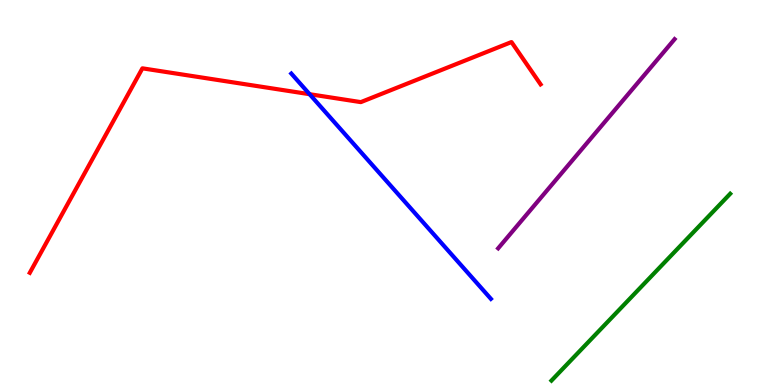[{'lines': ['blue', 'red'], 'intersections': [{'x': 3.99, 'y': 7.55}]}, {'lines': ['green', 'red'], 'intersections': []}, {'lines': ['purple', 'red'], 'intersections': []}, {'lines': ['blue', 'green'], 'intersections': []}, {'lines': ['blue', 'purple'], 'intersections': []}, {'lines': ['green', 'purple'], 'intersections': []}]